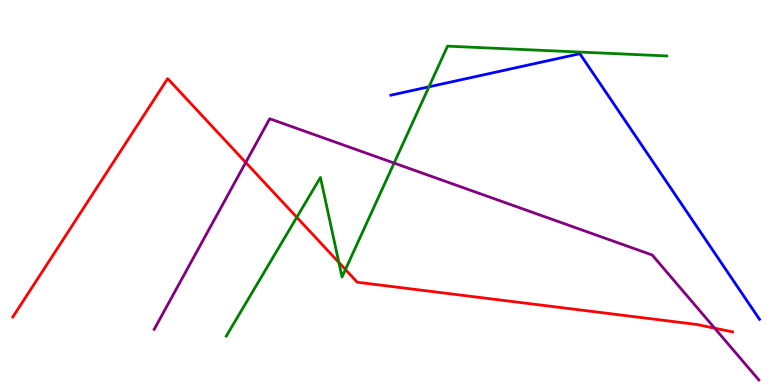[{'lines': ['blue', 'red'], 'intersections': []}, {'lines': ['green', 'red'], 'intersections': [{'x': 3.83, 'y': 4.36}, {'x': 4.37, 'y': 3.18}, {'x': 4.46, 'y': 3.0}]}, {'lines': ['purple', 'red'], 'intersections': [{'x': 3.17, 'y': 5.78}, {'x': 9.22, 'y': 1.48}]}, {'lines': ['blue', 'green'], 'intersections': [{'x': 5.53, 'y': 7.74}]}, {'lines': ['blue', 'purple'], 'intersections': []}, {'lines': ['green', 'purple'], 'intersections': [{'x': 5.09, 'y': 5.76}]}]